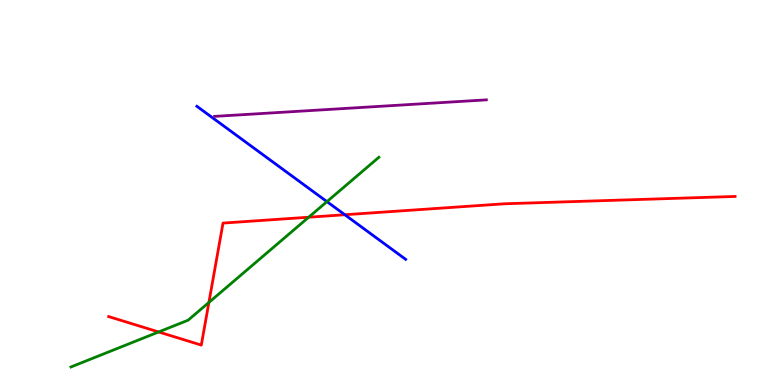[{'lines': ['blue', 'red'], 'intersections': [{'x': 4.45, 'y': 4.42}]}, {'lines': ['green', 'red'], 'intersections': [{'x': 2.05, 'y': 1.38}, {'x': 2.7, 'y': 2.14}, {'x': 3.98, 'y': 4.36}]}, {'lines': ['purple', 'red'], 'intersections': []}, {'lines': ['blue', 'green'], 'intersections': [{'x': 4.22, 'y': 4.76}]}, {'lines': ['blue', 'purple'], 'intersections': []}, {'lines': ['green', 'purple'], 'intersections': []}]